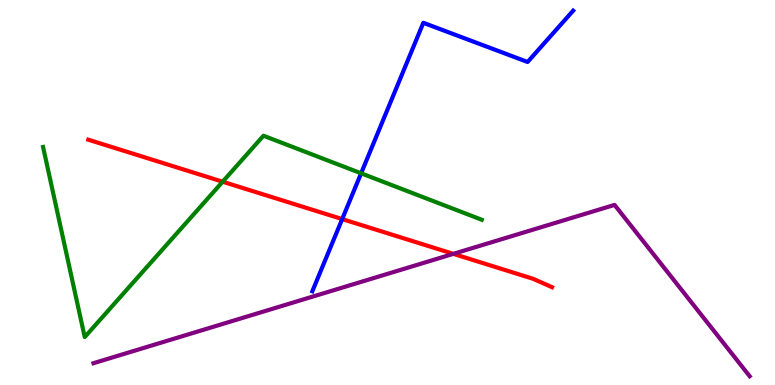[{'lines': ['blue', 'red'], 'intersections': [{'x': 4.42, 'y': 4.31}]}, {'lines': ['green', 'red'], 'intersections': [{'x': 2.87, 'y': 5.28}]}, {'lines': ['purple', 'red'], 'intersections': [{'x': 5.85, 'y': 3.41}]}, {'lines': ['blue', 'green'], 'intersections': [{'x': 4.66, 'y': 5.5}]}, {'lines': ['blue', 'purple'], 'intersections': []}, {'lines': ['green', 'purple'], 'intersections': []}]